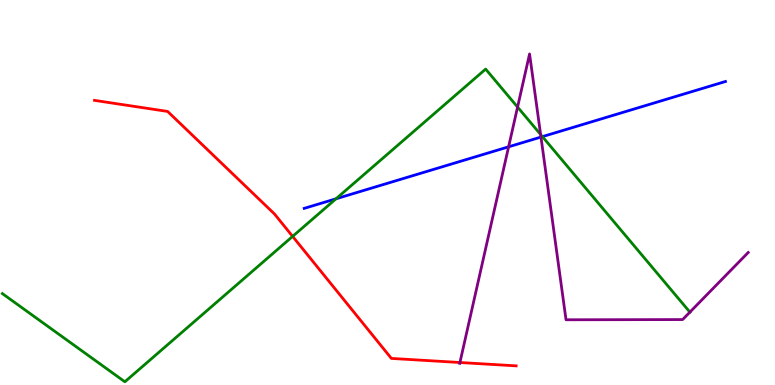[{'lines': ['blue', 'red'], 'intersections': []}, {'lines': ['green', 'red'], 'intersections': [{'x': 3.78, 'y': 3.86}]}, {'lines': ['purple', 'red'], 'intersections': [{'x': 5.93, 'y': 0.584}]}, {'lines': ['blue', 'green'], 'intersections': [{'x': 4.34, 'y': 4.84}, {'x': 7.0, 'y': 6.45}]}, {'lines': ['blue', 'purple'], 'intersections': [{'x': 6.56, 'y': 6.19}, {'x': 6.98, 'y': 6.44}]}, {'lines': ['green', 'purple'], 'intersections': [{'x': 6.68, 'y': 7.22}, {'x': 6.98, 'y': 6.51}, {'x': 8.9, 'y': 1.89}]}]